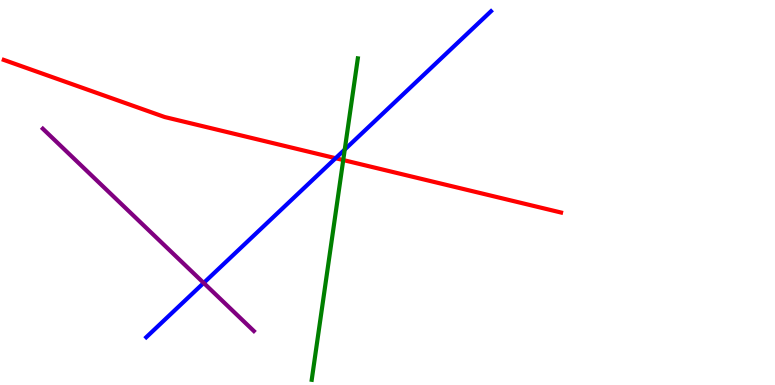[{'lines': ['blue', 'red'], 'intersections': [{'x': 4.33, 'y': 5.89}]}, {'lines': ['green', 'red'], 'intersections': [{'x': 4.43, 'y': 5.84}]}, {'lines': ['purple', 'red'], 'intersections': []}, {'lines': ['blue', 'green'], 'intersections': [{'x': 4.45, 'y': 6.12}]}, {'lines': ['blue', 'purple'], 'intersections': [{'x': 2.63, 'y': 2.65}]}, {'lines': ['green', 'purple'], 'intersections': []}]